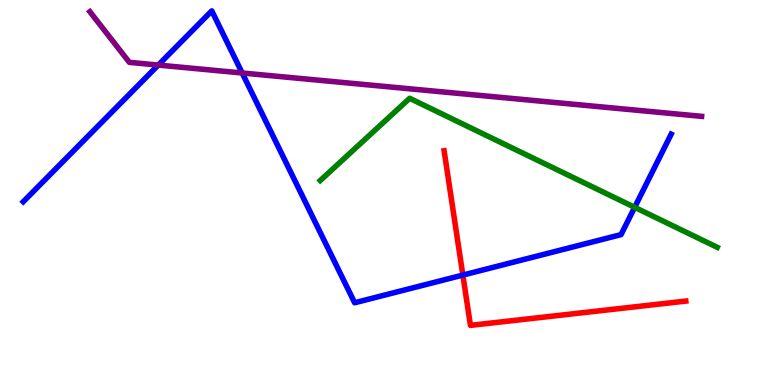[{'lines': ['blue', 'red'], 'intersections': [{'x': 5.97, 'y': 2.86}]}, {'lines': ['green', 'red'], 'intersections': []}, {'lines': ['purple', 'red'], 'intersections': []}, {'lines': ['blue', 'green'], 'intersections': [{'x': 8.19, 'y': 4.62}]}, {'lines': ['blue', 'purple'], 'intersections': [{'x': 2.04, 'y': 8.31}, {'x': 3.12, 'y': 8.1}]}, {'lines': ['green', 'purple'], 'intersections': []}]